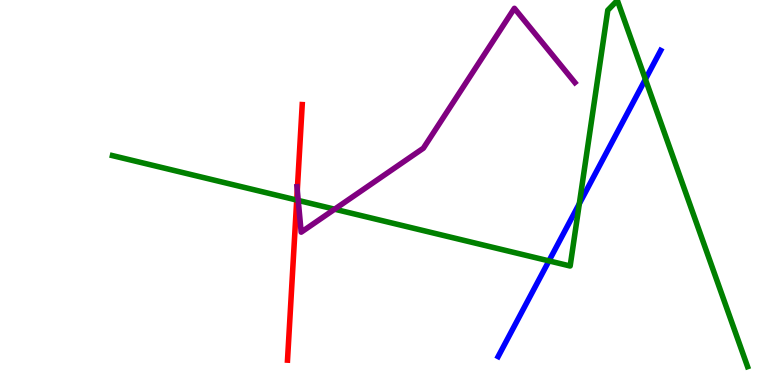[{'lines': ['blue', 'red'], 'intersections': []}, {'lines': ['green', 'red'], 'intersections': [{'x': 3.83, 'y': 4.8}]}, {'lines': ['purple', 'red'], 'intersections': [{'x': 3.84, 'y': 5.06}]}, {'lines': ['blue', 'green'], 'intersections': [{'x': 7.08, 'y': 3.22}, {'x': 7.48, 'y': 4.71}, {'x': 8.33, 'y': 7.94}]}, {'lines': ['blue', 'purple'], 'intersections': []}, {'lines': ['green', 'purple'], 'intersections': [{'x': 3.85, 'y': 4.79}, {'x': 4.32, 'y': 4.57}]}]